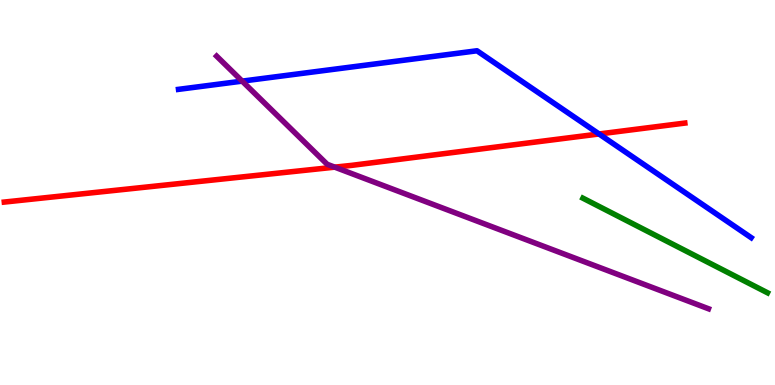[{'lines': ['blue', 'red'], 'intersections': [{'x': 7.73, 'y': 6.52}]}, {'lines': ['green', 'red'], 'intersections': []}, {'lines': ['purple', 'red'], 'intersections': [{'x': 4.32, 'y': 5.66}]}, {'lines': ['blue', 'green'], 'intersections': []}, {'lines': ['blue', 'purple'], 'intersections': [{'x': 3.12, 'y': 7.89}]}, {'lines': ['green', 'purple'], 'intersections': []}]